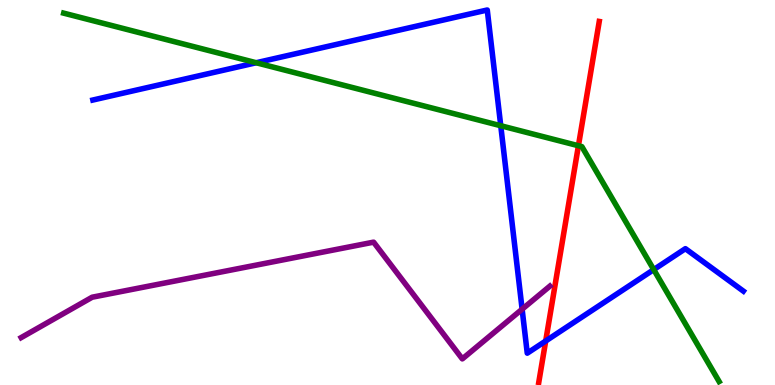[{'lines': ['blue', 'red'], 'intersections': [{'x': 7.04, 'y': 1.14}]}, {'lines': ['green', 'red'], 'intersections': [{'x': 7.46, 'y': 6.21}]}, {'lines': ['purple', 'red'], 'intersections': []}, {'lines': ['blue', 'green'], 'intersections': [{'x': 3.31, 'y': 8.37}, {'x': 6.46, 'y': 6.73}, {'x': 8.44, 'y': 3.0}]}, {'lines': ['blue', 'purple'], 'intersections': [{'x': 6.74, 'y': 1.97}]}, {'lines': ['green', 'purple'], 'intersections': []}]